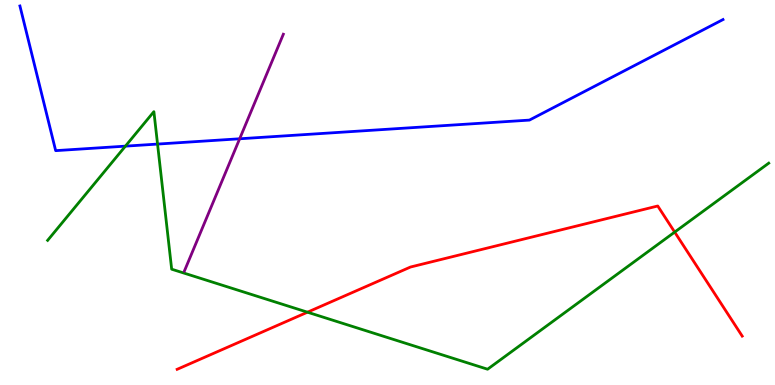[{'lines': ['blue', 'red'], 'intersections': []}, {'lines': ['green', 'red'], 'intersections': [{'x': 3.97, 'y': 1.89}, {'x': 8.71, 'y': 3.97}]}, {'lines': ['purple', 'red'], 'intersections': []}, {'lines': ['blue', 'green'], 'intersections': [{'x': 1.62, 'y': 6.2}, {'x': 2.03, 'y': 6.26}]}, {'lines': ['blue', 'purple'], 'intersections': [{'x': 3.09, 'y': 6.4}]}, {'lines': ['green', 'purple'], 'intersections': []}]